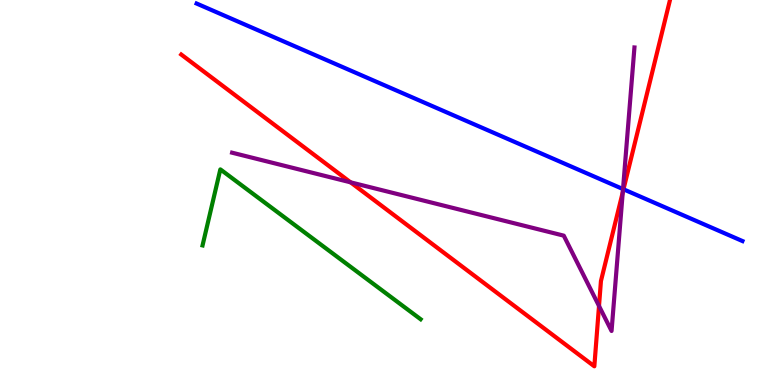[{'lines': ['blue', 'red'], 'intersections': [{'x': 8.04, 'y': 5.08}]}, {'lines': ['green', 'red'], 'intersections': []}, {'lines': ['purple', 'red'], 'intersections': [{'x': 4.52, 'y': 5.26}, {'x': 7.73, 'y': 2.05}, {'x': 8.04, 'y': 5.01}]}, {'lines': ['blue', 'green'], 'intersections': []}, {'lines': ['blue', 'purple'], 'intersections': [{'x': 8.04, 'y': 5.09}]}, {'lines': ['green', 'purple'], 'intersections': []}]